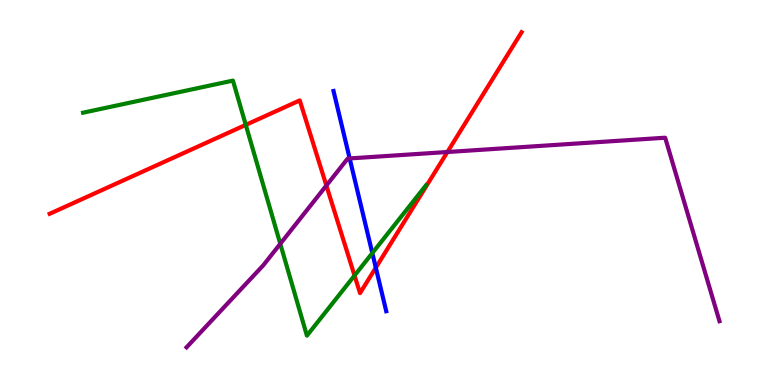[{'lines': ['blue', 'red'], 'intersections': [{'x': 4.85, 'y': 3.05}]}, {'lines': ['green', 'red'], 'intersections': [{'x': 3.17, 'y': 6.76}, {'x': 4.57, 'y': 2.84}]}, {'lines': ['purple', 'red'], 'intersections': [{'x': 4.21, 'y': 5.18}, {'x': 5.77, 'y': 6.05}]}, {'lines': ['blue', 'green'], 'intersections': [{'x': 4.8, 'y': 3.43}]}, {'lines': ['blue', 'purple'], 'intersections': [{'x': 4.51, 'y': 5.89}]}, {'lines': ['green', 'purple'], 'intersections': [{'x': 3.62, 'y': 3.67}]}]